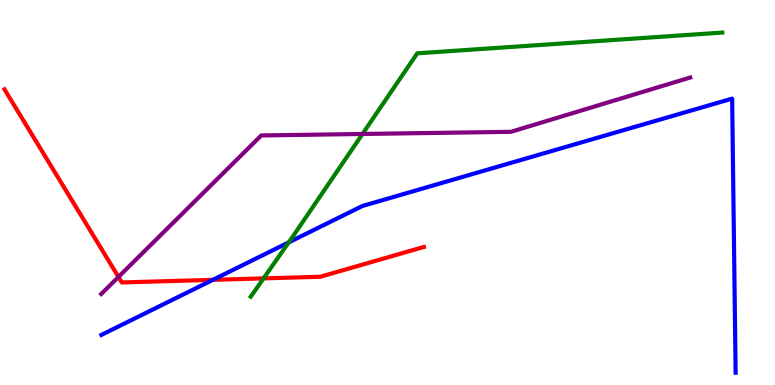[{'lines': ['blue', 'red'], 'intersections': [{'x': 2.75, 'y': 2.73}]}, {'lines': ['green', 'red'], 'intersections': [{'x': 3.4, 'y': 2.77}]}, {'lines': ['purple', 'red'], 'intersections': [{'x': 1.53, 'y': 2.81}]}, {'lines': ['blue', 'green'], 'intersections': [{'x': 3.73, 'y': 3.7}]}, {'lines': ['blue', 'purple'], 'intersections': []}, {'lines': ['green', 'purple'], 'intersections': [{'x': 4.68, 'y': 6.52}]}]